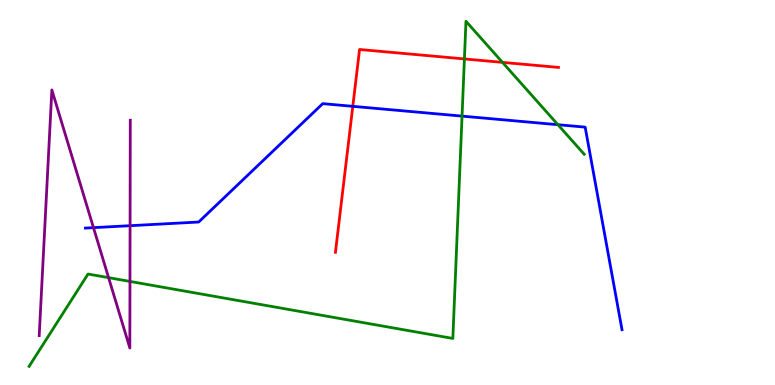[{'lines': ['blue', 'red'], 'intersections': [{'x': 4.55, 'y': 7.24}]}, {'lines': ['green', 'red'], 'intersections': [{'x': 5.99, 'y': 8.47}, {'x': 6.48, 'y': 8.38}]}, {'lines': ['purple', 'red'], 'intersections': []}, {'lines': ['blue', 'green'], 'intersections': [{'x': 5.96, 'y': 6.98}, {'x': 7.2, 'y': 6.76}]}, {'lines': ['blue', 'purple'], 'intersections': [{'x': 1.21, 'y': 4.09}, {'x': 1.68, 'y': 4.14}]}, {'lines': ['green', 'purple'], 'intersections': [{'x': 1.4, 'y': 2.79}, {'x': 1.68, 'y': 2.69}]}]